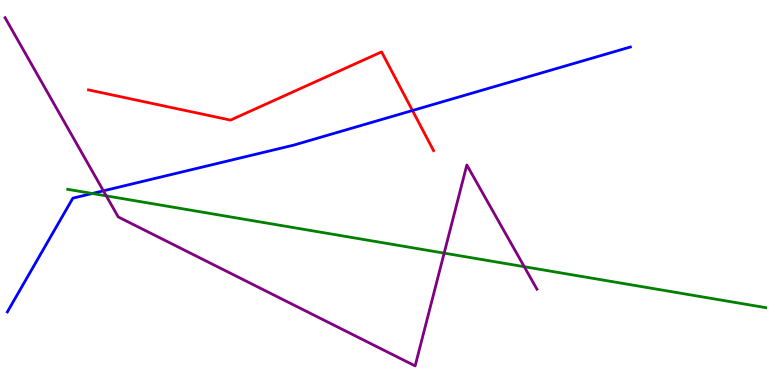[{'lines': ['blue', 'red'], 'intersections': [{'x': 5.32, 'y': 7.13}]}, {'lines': ['green', 'red'], 'intersections': []}, {'lines': ['purple', 'red'], 'intersections': []}, {'lines': ['blue', 'green'], 'intersections': [{'x': 1.19, 'y': 4.97}]}, {'lines': ['blue', 'purple'], 'intersections': [{'x': 1.33, 'y': 5.04}]}, {'lines': ['green', 'purple'], 'intersections': [{'x': 1.37, 'y': 4.91}, {'x': 5.73, 'y': 3.43}, {'x': 6.76, 'y': 3.07}]}]